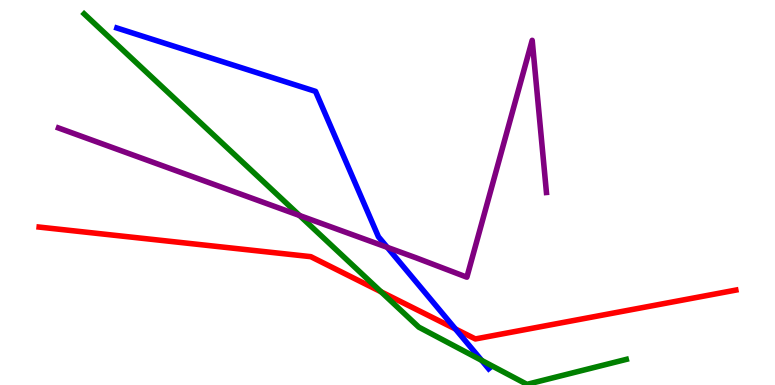[{'lines': ['blue', 'red'], 'intersections': [{'x': 5.88, 'y': 1.45}]}, {'lines': ['green', 'red'], 'intersections': [{'x': 4.92, 'y': 2.42}]}, {'lines': ['purple', 'red'], 'intersections': []}, {'lines': ['blue', 'green'], 'intersections': [{'x': 6.22, 'y': 0.639}]}, {'lines': ['blue', 'purple'], 'intersections': [{'x': 5.0, 'y': 3.58}]}, {'lines': ['green', 'purple'], 'intersections': [{'x': 3.87, 'y': 4.4}]}]